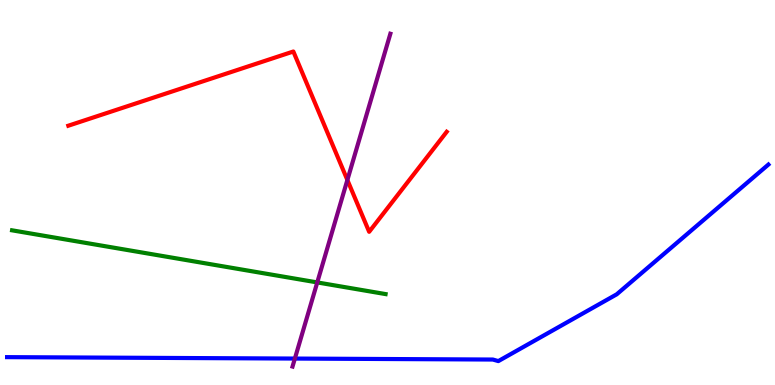[{'lines': ['blue', 'red'], 'intersections': []}, {'lines': ['green', 'red'], 'intersections': []}, {'lines': ['purple', 'red'], 'intersections': [{'x': 4.48, 'y': 5.32}]}, {'lines': ['blue', 'green'], 'intersections': []}, {'lines': ['blue', 'purple'], 'intersections': [{'x': 3.8, 'y': 0.687}]}, {'lines': ['green', 'purple'], 'intersections': [{'x': 4.09, 'y': 2.66}]}]